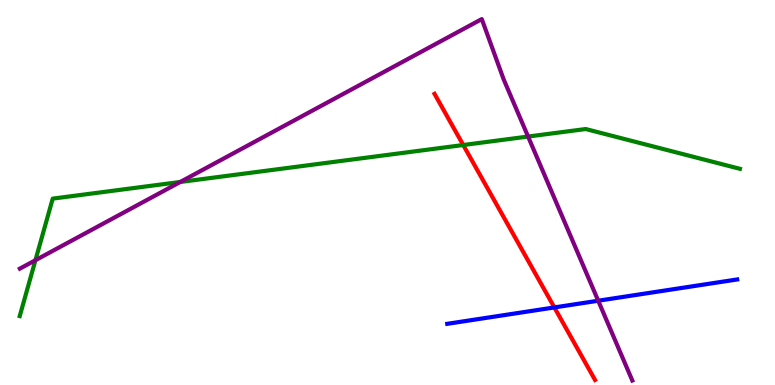[{'lines': ['blue', 'red'], 'intersections': [{'x': 7.15, 'y': 2.01}]}, {'lines': ['green', 'red'], 'intersections': [{'x': 5.98, 'y': 6.23}]}, {'lines': ['purple', 'red'], 'intersections': []}, {'lines': ['blue', 'green'], 'intersections': []}, {'lines': ['blue', 'purple'], 'intersections': [{'x': 7.72, 'y': 2.19}]}, {'lines': ['green', 'purple'], 'intersections': [{'x': 0.457, 'y': 3.24}, {'x': 2.33, 'y': 5.27}, {'x': 6.81, 'y': 6.45}]}]